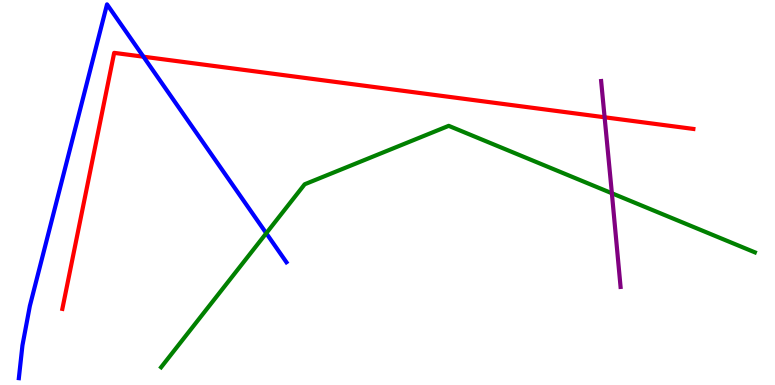[{'lines': ['blue', 'red'], 'intersections': [{'x': 1.85, 'y': 8.53}]}, {'lines': ['green', 'red'], 'intersections': []}, {'lines': ['purple', 'red'], 'intersections': [{'x': 7.8, 'y': 6.95}]}, {'lines': ['blue', 'green'], 'intersections': [{'x': 3.44, 'y': 3.94}]}, {'lines': ['blue', 'purple'], 'intersections': []}, {'lines': ['green', 'purple'], 'intersections': [{'x': 7.89, 'y': 4.98}]}]